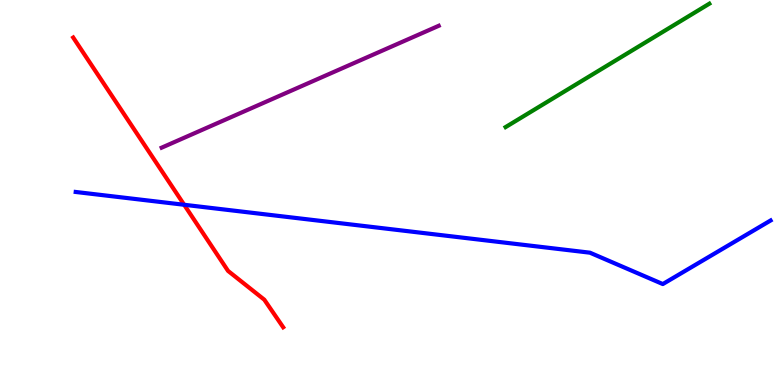[{'lines': ['blue', 'red'], 'intersections': [{'x': 2.38, 'y': 4.68}]}, {'lines': ['green', 'red'], 'intersections': []}, {'lines': ['purple', 'red'], 'intersections': []}, {'lines': ['blue', 'green'], 'intersections': []}, {'lines': ['blue', 'purple'], 'intersections': []}, {'lines': ['green', 'purple'], 'intersections': []}]